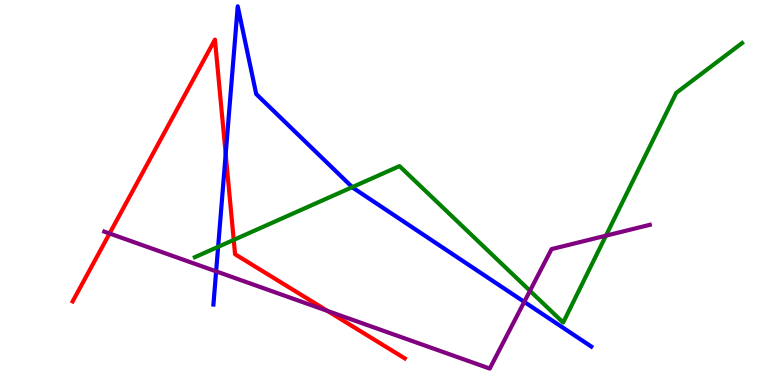[{'lines': ['blue', 'red'], 'intersections': [{'x': 2.91, 'y': 6.0}]}, {'lines': ['green', 'red'], 'intersections': [{'x': 3.02, 'y': 3.77}]}, {'lines': ['purple', 'red'], 'intersections': [{'x': 1.41, 'y': 3.94}, {'x': 4.22, 'y': 1.92}]}, {'lines': ['blue', 'green'], 'intersections': [{'x': 2.81, 'y': 3.59}, {'x': 4.55, 'y': 5.14}]}, {'lines': ['blue', 'purple'], 'intersections': [{'x': 2.79, 'y': 2.95}, {'x': 6.76, 'y': 2.16}]}, {'lines': ['green', 'purple'], 'intersections': [{'x': 6.84, 'y': 2.45}, {'x': 7.82, 'y': 3.88}]}]